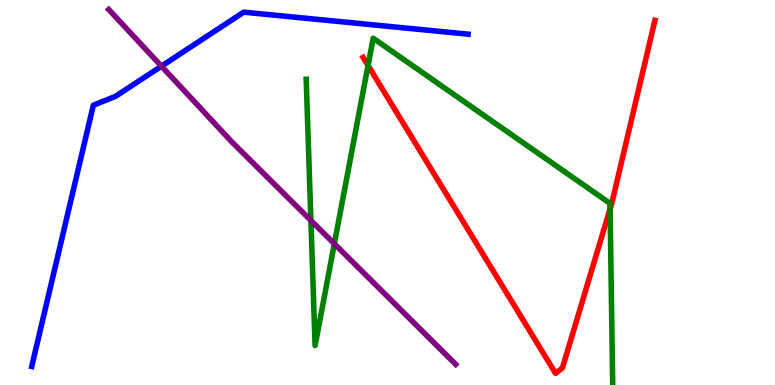[{'lines': ['blue', 'red'], 'intersections': []}, {'lines': ['green', 'red'], 'intersections': [{'x': 4.75, 'y': 8.3}, {'x': 7.87, 'y': 4.57}]}, {'lines': ['purple', 'red'], 'intersections': []}, {'lines': ['blue', 'green'], 'intersections': []}, {'lines': ['blue', 'purple'], 'intersections': [{'x': 2.08, 'y': 8.28}]}, {'lines': ['green', 'purple'], 'intersections': [{'x': 4.01, 'y': 4.27}, {'x': 4.31, 'y': 3.67}]}]